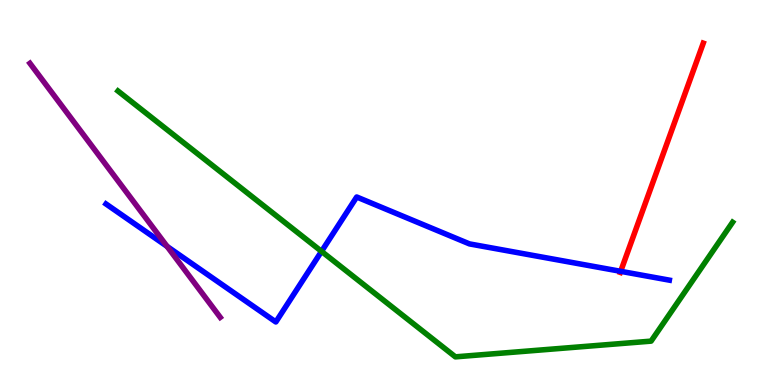[{'lines': ['blue', 'red'], 'intersections': [{'x': 8.01, 'y': 2.95}]}, {'lines': ['green', 'red'], 'intersections': []}, {'lines': ['purple', 'red'], 'intersections': []}, {'lines': ['blue', 'green'], 'intersections': [{'x': 4.15, 'y': 3.47}]}, {'lines': ['blue', 'purple'], 'intersections': [{'x': 2.16, 'y': 3.6}]}, {'lines': ['green', 'purple'], 'intersections': []}]